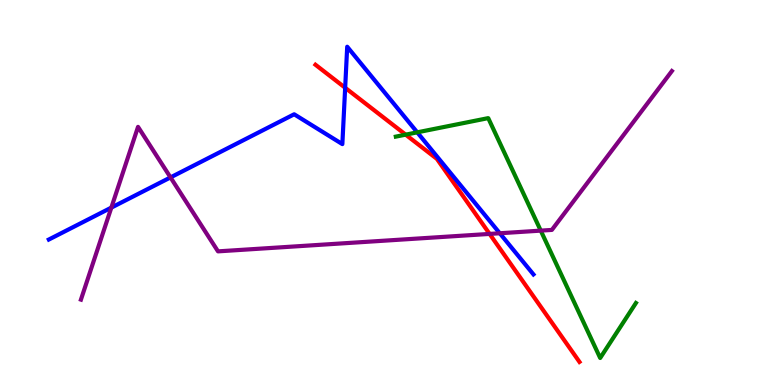[{'lines': ['blue', 'red'], 'intersections': [{'x': 4.45, 'y': 7.72}]}, {'lines': ['green', 'red'], 'intersections': [{'x': 5.23, 'y': 6.5}]}, {'lines': ['purple', 'red'], 'intersections': [{'x': 6.32, 'y': 3.92}]}, {'lines': ['blue', 'green'], 'intersections': [{'x': 5.38, 'y': 6.56}]}, {'lines': ['blue', 'purple'], 'intersections': [{'x': 1.44, 'y': 4.61}, {'x': 2.2, 'y': 5.39}, {'x': 6.45, 'y': 3.94}]}, {'lines': ['green', 'purple'], 'intersections': [{'x': 6.98, 'y': 4.01}]}]